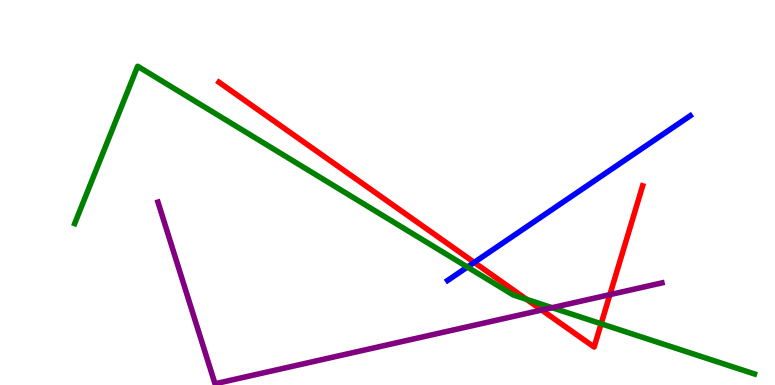[{'lines': ['blue', 'red'], 'intersections': [{'x': 6.12, 'y': 3.18}]}, {'lines': ['green', 'red'], 'intersections': [{'x': 6.79, 'y': 2.22}, {'x': 7.76, 'y': 1.59}]}, {'lines': ['purple', 'red'], 'intersections': [{'x': 6.99, 'y': 1.95}, {'x': 7.87, 'y': 2.35}]}, {'lines': ['blue', 'green'], 'intersections': [{'x': 6.03, 'y': 3.06}]}, {'lines': ['blue', 'purple'], 'intersections': []}, {'lines': ['green', 'purple'], 'intersections': [{'x': 7.12, 'y': 2.01}]}]